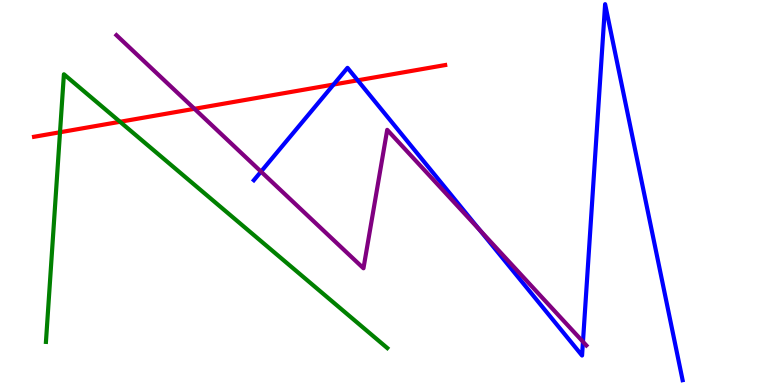[{'lines': ['blue', 'red'], 'intersections': [{'x': 4.3, 'y': 7.8}, {'x': 4.62, 'y': 7.91}]}, {'lines': ['green', 'red'], 'intersections': [{'x': 0.774, 'y': 6.56}, {'x': 1.55, 'y': 6.84}]}, {'lines': ['purple', 'red'], 'intersections': [{'x': 2.51, 'y': 7.17}]}, {'lines': ['blue', 'green'], 'intersections': []}, {'lines': ['blue', 'purple'], 'intersections': [{'x': 3.37, 'y': 5.54}, {'x': 6.19, 'y': 4.03}, {'x': 7.52, 'y': 1.12}]}, {'lines': ['green', 'purple'], 'intersections': []}]